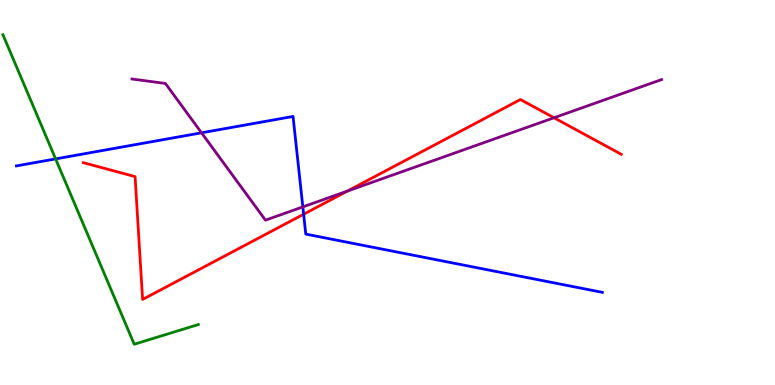[{'lines': ['blue', 'red'], 'intersections': [{'x': 3.92, 'y': 4.44}]}, {'lines': ['green', 'red'], 'intersections': []}, {'lines': ['purple', 'red'], 'intersections': [{'x': 4.48, 'y': 5.04}, {'x': 7.15, 'y': 6.94}]}, {'lines': ['blue', 'green'], 'intersections': [{'x': 0.717, 'y': 5.87}]}, {'lines': ['blue', 'purple'], 'intersections': [{'x': 2.6, 'y': 6.55}, {'x': 3.91, 'y': 4.63}]}, {'lines': ['green', 'purple'], 'intersections': []}]